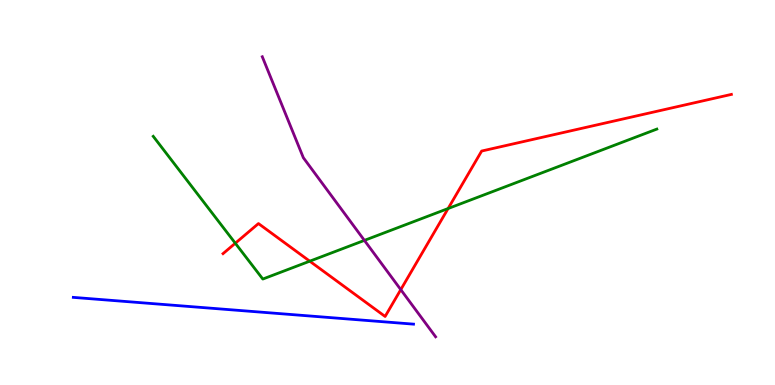[{'lines': ['blue', 'red'], 'intersections': []}, {'lines': ['green', 'red'], 'intersections': [{'x': 3.04, 'y': 3.68}, {'x': 4.0, 'y': 3.22}, {'x': 5.78, 'y': 4.58}]}, {'lines': ['purple', 'red'], 'intersections': [{'x': 5.17, 'y': 2.48}]}, {'lines': ['blue', 'green'], 'intersections': []}, {'lines': ['blue', 'purple'], 'intersections': []}, {'lines': ['green', 'purple'], 'intersections': [{'x': 4.7, 'y': 3.76}]}]